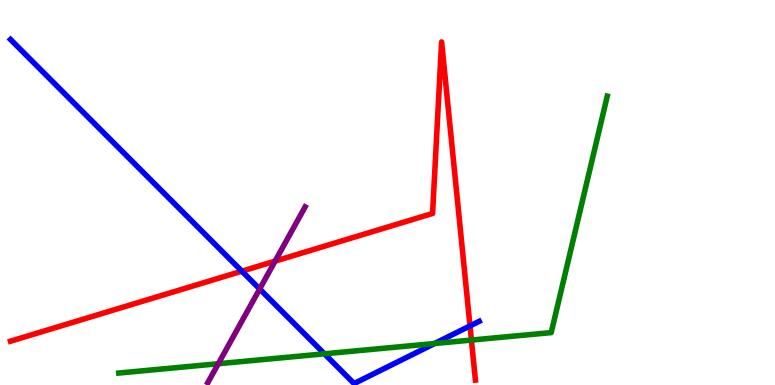[{'lines': ['blue', 'red'], 'intersections': [{'x': 3.12, 'y': 2.96}, {'x': 6.06, 'y': 1.53}]}, {'lines': ['green', 'red'], 'intersections': [{'x': 6.08, 'y': 1.17}]}, {'lines': ['purple', 'red'], 'intersections': [{'x': 3.55, 'y': 3.22}]}, {'lines': ['blue', 'green'], 'intersections': [{'x': 4.19, 'y': 0.81}, {'x': 5.61, 'y': 1.08}]}, {'lines': ['blue', 'purple'], 'intersections': [{'x': 3.35, 'y': 2.49}]}, {'lines': ['green', 'purple'], 'intersections': [{'x': 2.82, 'y': 0.552}]}]